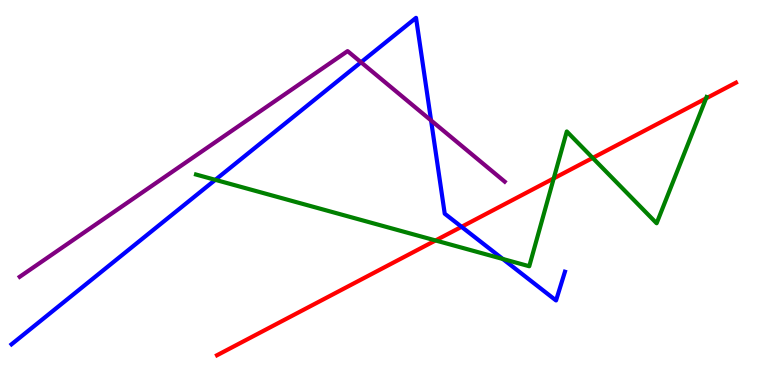[{'lines': ['blue', 'red'], 'intersections': [{'x': 5.96, 'y': 4.11}]}, {'lines': ['green', 'red'], 'intersections': [{'x': 5.62, 'y': 3.75}, {'x': 7.14, 'y': 5.37}, {'x': 7.65, 'y': 5.9}, {'x': 9.11, 'y': 7.44}]}, {'lines': ['purple', 'red'], 'intersections': []}, {'lines': ['blue', 'green'], 'intersections': [{'x': 2.78, 'y': 5.33}, {'x': 6.49, 'y': 3.27}]}, {'lines': ['blue', 'purple'], 'intersections': [{'x': 4.66, 'y': 8.38}, {'x': 5.56, 'y': 6.87}]}, {'lines': ['green', 'purple'], 'intersections': []}]